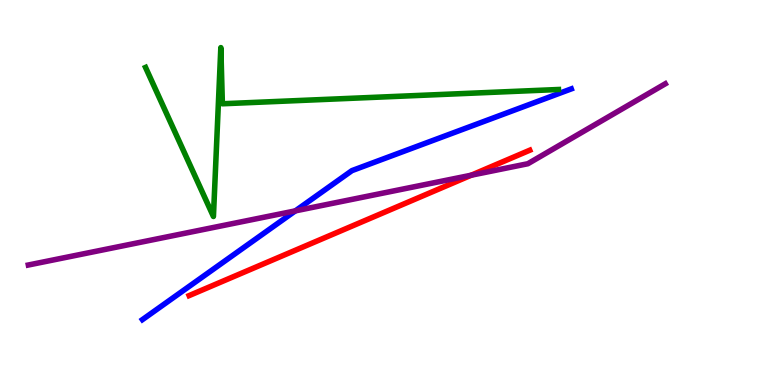[{'lines': ['blue', 'red'], 'intersections': []}, {'lines': ['green', 'red'], 'intersections': []}, {'lines': ['purple', 'red'], 'intersections': [{'x': 6.08, 'y': 5.45}]}, {'lines': ['blue', 'green'], 'intersections': []}, {'lines': ['blue', 'purple'], 'intersections': [{'x': 3.81, 'y': 4.52}]}, {'lines': ['green', 'purple'], 'intersections': []}]